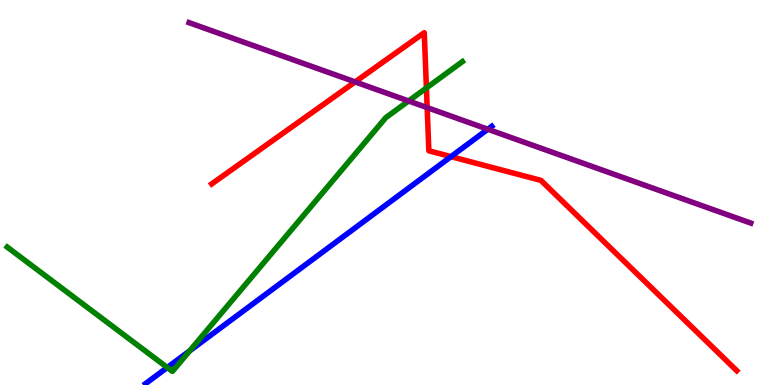[{'lines': ['blue', 'red'], 'intersections': [{'x': 5.82, 'y': 5.93}]}, {'lines': ['green', 'red'], 'intersections': [{'x': 5.5, 'y': 7.72}]}, {'lines': ['purple', 'red'], 'intersections': [{'x': 4.58, 'y': 7.87}, {'x': 5.51, 'y': 7.2}]}, {'lines': ['blue', 'green'], 'intersections': [{'x': 2.16, 'y': 0.454}, {'x': 2.45, 'y': 0.887}]}, {'lines': ['blue', 'purple'], 'intersections': [{'x': 6.29, 'y': 6.64}]}, {'lines': ['green', 'purple'], 'intersections': [{'x': 5.27, 'y': 7.38}]}]